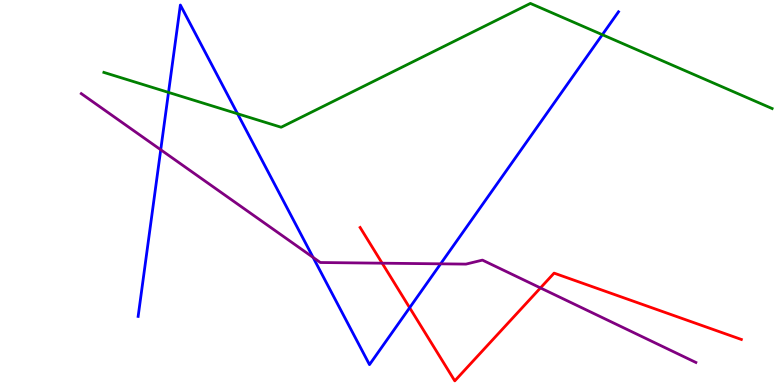[{'lines': ['blue', 'red'], 'intersections': [{'x': 5.29, 'y': 2.01}]}, {'lines': ['green', 'red'], 'intersections': []}, {'lines': ['purple', 'red'], 'intersections': [{'x': 4.93, 'y': 3.16}, {'x': 6.97, 'y': 2.52}]}, {'lines': ['blue', 'green'], 'intersections': [{'x': 2.17, 'y': 7.6}, {'x': 3.07, 'y': 7.05}, {'x': 7.77, 'y': 9.1}]}, {'lines': ['blue', 'purple'], 'intersections': [{'x': 2.07, 'y': 6.11}, {'x': 4.04, 'y': 3.31}, {'x': 5.69, 'y': 3.15}]}, {'lines': ['green', 'purple'], 'intersections': []}]